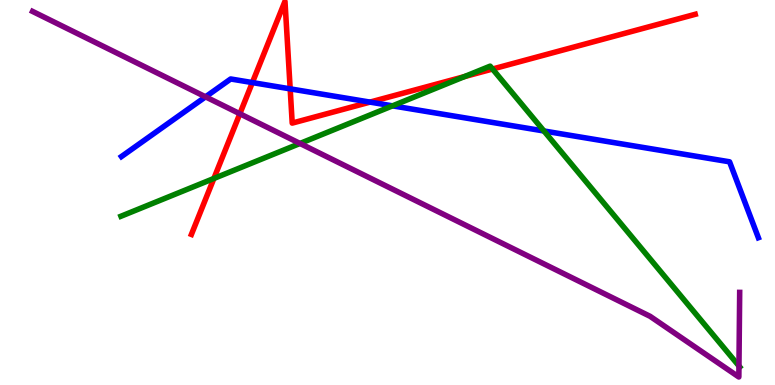[{'lines': ['blue', 'red'], 'intersections': [{'x': 3.26, 'y': 7.86}, {'x': 3.74, 'y': 7.69}, {'x': 4.77, 'y': 7.35}]}, {'lines': ['green', 'red'], 'intersections': [{'x': 2.76, 'y': 5.36}, {'x': 5.99, 'y': 8.01}, {'x': 6.36, 'y': 8.21}]}, {'lines': ['purple', 'red'], 'intersections': [{'x': 3.09, 'y': 7.05}]}, {'lines': ['blue', 'green'], 'intersections': [{'x': 5.06, 'y': 7.25}, {'x': 7.02, 'y': 6.6}]}, {'lines': ['blue', 'purple'], 'intersections': [{'x': 2.65, 'y': 7.48}]}, {'lines': ['green', 'purple'], 'intersections': [{'x': 3.87, 'y': 6.27}, {'x': 9.53, 'y': 0.494}]}]